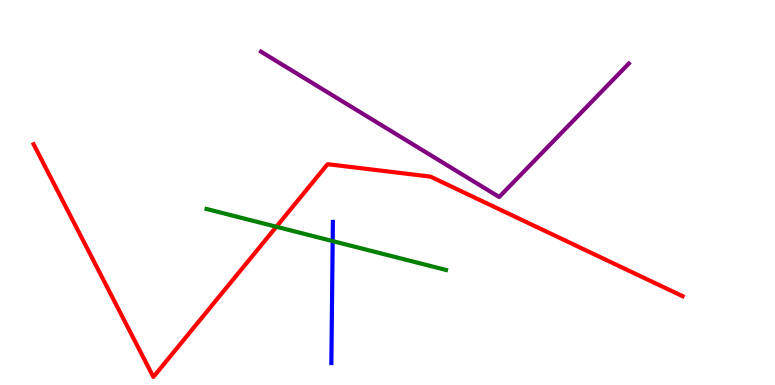[{'lines': ['blue', 'red'], 'intersections': []}, {'lines': ['green', 'red'], 'intersections': [{'x': 3.57, 'y': 4.11}]}, {'lines': ['purple', 'red'], 'intersections': []}, {'lines': ['blue', 'green'], 'intersections': [{'x': 4.29, 'y': 3.74}]}, {'lines': ['blue', 'purple'], 'intersections': []}, {'lines': ['green', 'purple'], 'intersections': []}]